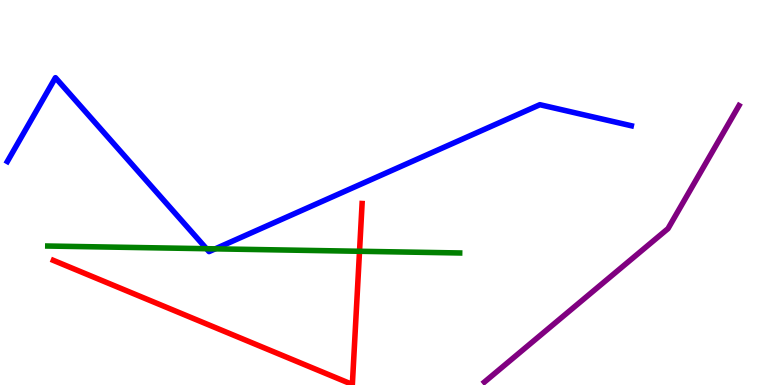[{'lines': ['blue', 'red'], 'intersections': []}, {'lines': ['green', 'red'], 'intersections': [{'x': 4.64, 'y': 3.47}]}, {'lines': ['purple', 'red'], 'intersections': []}, {'lines': ['blue', 'green'], 'intersections': [{'x': 2.66, 'y': 3.54}, {'x': 2.78, 'y': 3.54}]}, {'lines': ['blue', 'purple'], 'intersections': []}, {'lines': ['green', 'purple'], 'intersections': []}]